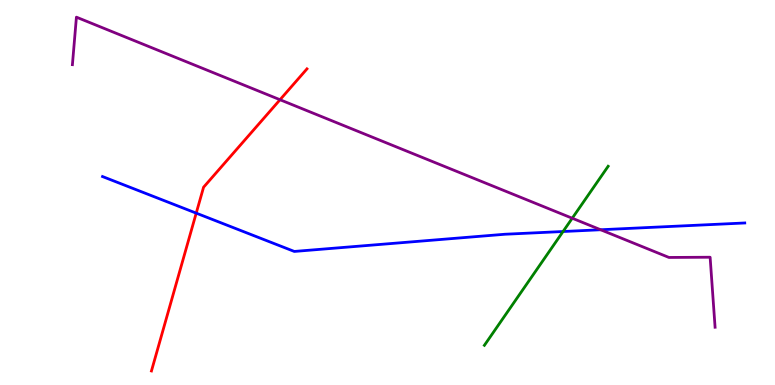[{'lines': ['blue', 'red'], 'intersections': [{'x': 2.53, 'y': 4.46}]}, {'lines': ['green', 'red'], 'intersections': []}, {'lines': ['purple', 'red'], 'intersections': [{'x': 3.61, 'y': 7.41}]}, {'lines': ['blue', 'green'], 'intersections': [{'x': 7.27, 'y': 3.99}]}, {'lines': ['blue', 'purple'], 'intersections': [{'x': 7.75, 'y': 4.03}]}, {'lines': ['green', 'purple'], 'intersections': [{'x': 7.38, 'y': 4.33}]}]